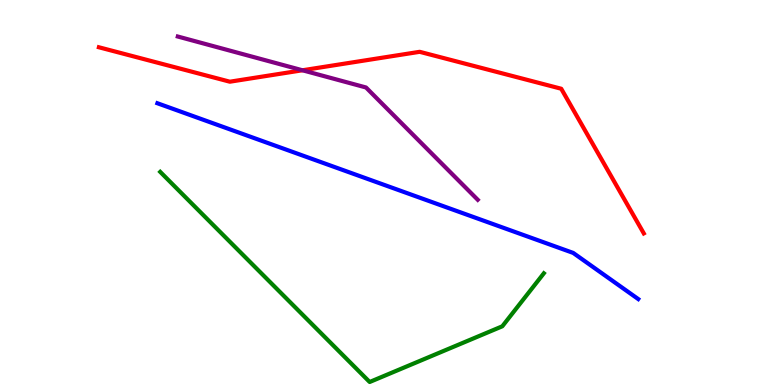[{'lines': ['blue', 'red'], 'intersections': []}, {'lines': ['green', 'red'], 'intersections': []}, {'lines': ['purple', 'red'], 'intersections': [{'x': 3.9, 'y': 8.17}]}, {'lines': ['blue', 'green'], 'intersections': []}, {'lines': ['blue', 'purple'], 'intersections': []}, {'lines': ['green', 'purple'], 'intersections': []}]